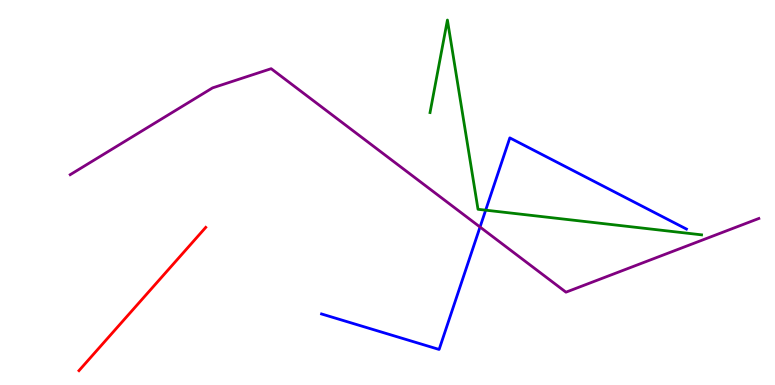[{'lines': ['blue', 'red'], 'intersections': []}, {'lines': ['green', 'red'], 'intersections': []}, {'lines': ['purple', 'red'], 'intersections': []}, {'lines': ['blue', 'green'], 'intersections': [{'x': 6.27, 'y': 4.54}]}, {'lines': ['blue', 'purple'], 'intersections': [{'x': 6.19, 'y': 4.1}]}, {'lines': ['green', 'purple'], 'intersections': []}]